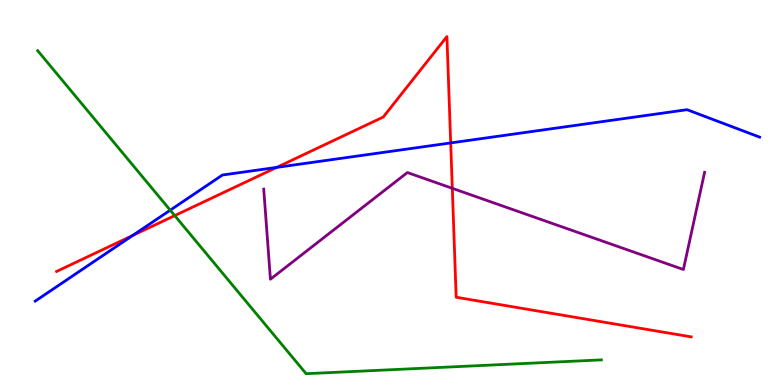[{'lines': ['blue', 'red'], 'intersections': [{'x': 1.71, 'y': 3.88}, {'x': 3.57, 'y': 5.65}, {'x': 5.82, 'y': 6.29}]}, {'lines': ['green', 'red'], 'intersections': [{'x': 2.25, 'y': 4.4}]}, {'lines': ['purple', 'red'], 'intersections': [{'x': 5.84, 'y': 5.11}]}, {'lines': ['blue', 'green'], 'intersections': [{'x': 2.2, 'y': 4.54}]}, {'lines': ['blue', 'purple'], 'intersections': []}, {'lines': ['green', 'purple'], 'intersections': []}]